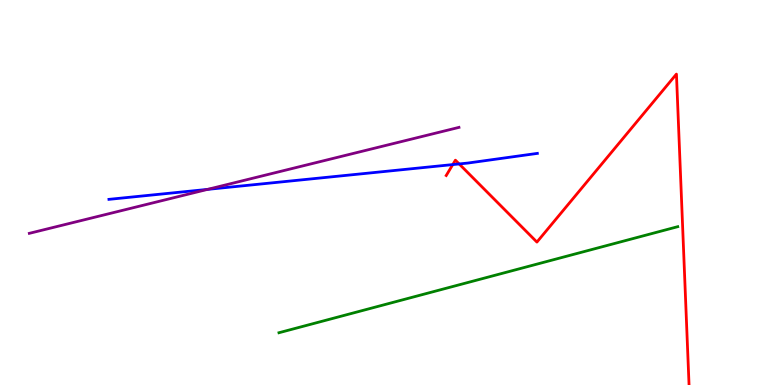[{'lines': ['blue', 'red'], 'intersections': [{'x': 5.84, 'y': 5.73}, {'x': 5.92, 'y': 5.74}]}, {'lines': ['green', 'red'], 'intersections': []}, {'lines': ['purple', 'red'], 'intersections': []}, {'lines': ['blue', 'green'], 'intersections': []}, {'lines': ['blue', 'purple'], 'intersections': [{'x': 2.68, 'y': 5.08}]}, {'lines': ['green', 'purple'], 'intersections': []}]